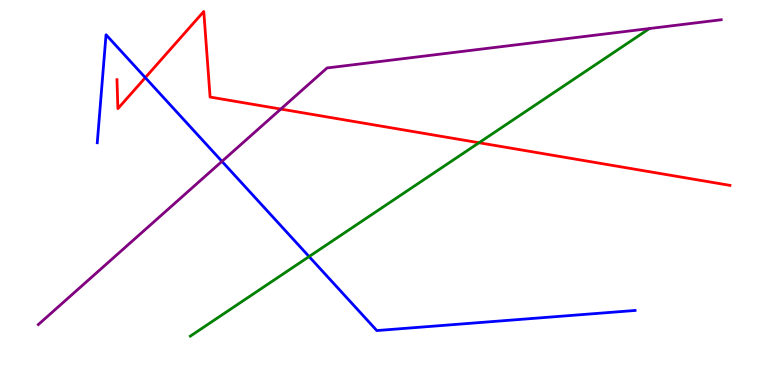[{'lines': ['blue', 'red'], 'intersections': [{'x': 1.87, 'y': 7.98}]}, {'lines': ['green', 'red'], 'intersections': [{'x': 6.18, 'y': 6.29}]}, {'lines': ['purple', 'red'], 'intersections': [{'x': 3.62, 'y': 7.17}]}, {'lines': ['blue', 'green'], 'intersections': [{'x': 3.99, 'y': 3.34}]}, {'lines': ['blue', 'purple'], 'intersections': [{'x': 2.86, 'y': 5.81}]}, {'lines': ['green', 'purple'], 'intersections': []}]